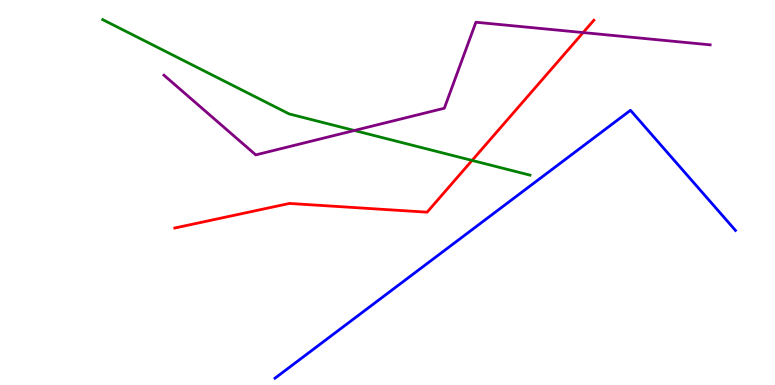[{'lines': ['blue', 'red'], 'intersections': []}, {'lines': ['green', 'red'], 'intersections': [{'x': 6.09, 'y': 5.83}]}, {'lines': ['purple', 'red'], 'intersections': [{'x': 7.52, 'y': 9.15}]}, {'lines': ['blue', 'green'], 'intersections': []}, {'lines': ['blue', 'purple'], 'intersections': []}, {'lines': ['green', 'purple'], 'intersections': [{'x': 4.57, 'y': 6.61}]}]